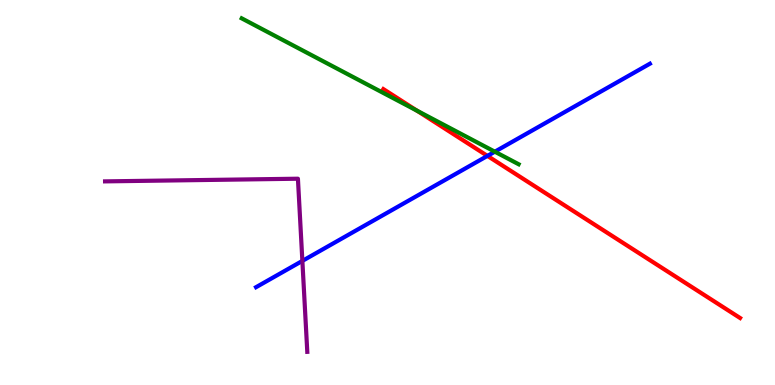[{'lines': ['blue', 'red'], 'intersections': [{'x': 6.29, 'y': 5.95}]}, {'lines': ['green', 'red'], 'intersections': [{'x': 5.38, 'y': 7.13}]}, {'lines': ['purple', 'red'], 'intersections': []}, {'lines': ['blue', 'green'], 'intersections': [{'x': 6.38, 'y': 6.06}]}, {'lines': ['blue', 'purple'], 'intersections': [{'x': 3.9, 'y': 3.22}]}, {'lines': ['green', 'purple'], 'intersections': []}]